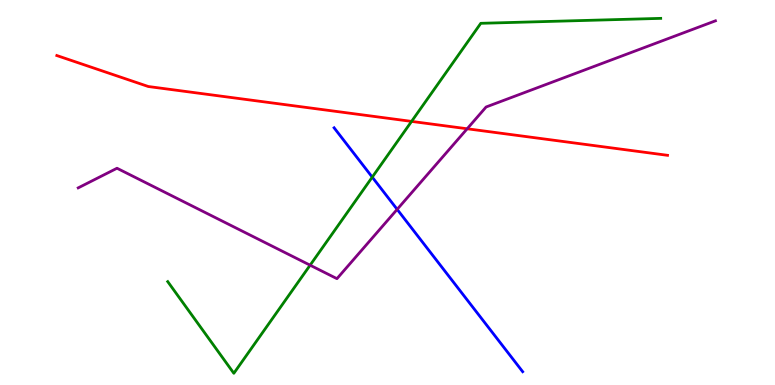[{'lines': ['blue', 'red'], 'intersections': []}, {'lines': ['green', 'red'], 'intersections': [{'x': 5.31, 'y': 6.85}]}, {'lines': ['purple', 'red'], 'intersections': [{'x': 6.03, 'y': 6.66}]}, {'lines': ['blue', 'green'], 'intersections': [{'x': 4.8, 'y': 5.4}]}, {'lines': ['blue', 'purple'], 'intersections': [{'x': 5.12, 'y': 4.56}]}, {'lines': ['green', 'purple'], 'intersections': [{'x': 4.0, 'y': 3.11}]}]